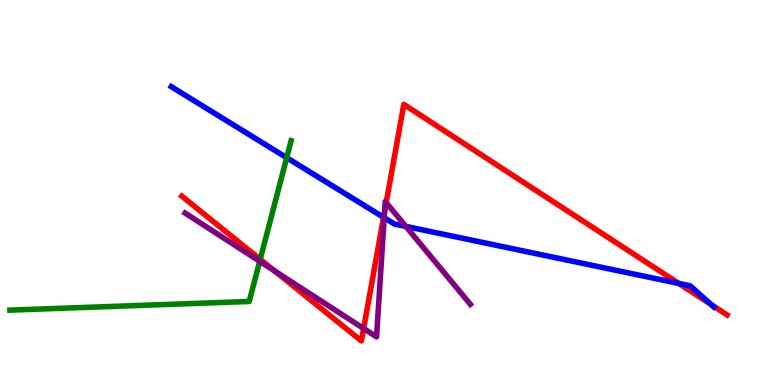[{'lines': ['blue', 'red'], 'intersections': [{'x': 4.95, 'y': 4.36}, {'x': 8.76, 'y': 2.64}, {'x': 9.17, 'y': 2.09}]}, {'lines': ['green', 'red'], 'intersections': [{'x': 3.36, 'y': 3.26}]}, {'lines': ['purple', 'red'], 'intersections': [{'x': 3.54, 'y': 2.96}, {'x': 4.69, 'y': 1.47}, {'x': 4.96, 'y': 4.51}, {'x': 4.98, 'y': 4.74}]}, {'lines': ['blue', 'green'], 'intersections': [{'x': 3.7, 'y': 5.9}]}, {'lines': ['blue', 'purple'], 'intersections': [{'x': 4.96, 'y': 4.34}, {'x': 5.24, 'y': 4.12}]}, {'lines': ['green', 'purple'], 'intersections': [{'x': 3.35, 'y': 3.21}]}]